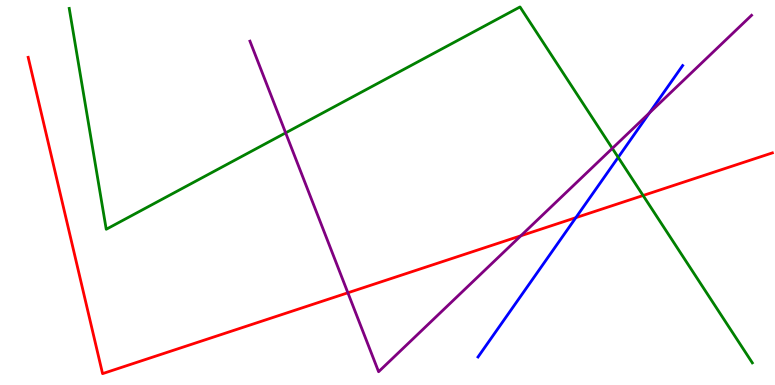[{'lines': ['blue', 'red'], 'intersections': [{'x': 7.43, 'y': 4.35}]}, {'lines': ['green', 'red'], 'intersections': [{'x': 8.3, 'y': 4.92}]}, {'lines': ['purple', 'red'], 'intersections': [{'x': 4.49, 'y': 2.4}, {'x': 6.72, 'y': 3.88}]}, {'lines': ['blue', 'green'], 'intersections': [{'x': 7.98, 'y': 5.91}]}, {'lines': ['blue', 'purple'], 'intersections': [{'x': 8.38, 'y': 7.07}]}, {'lines': ['green', 'purple'], 'intersections': [{'x': 3.69, 'y': 6.55}, {'x': 7.9, 'y': 6.15}]}]